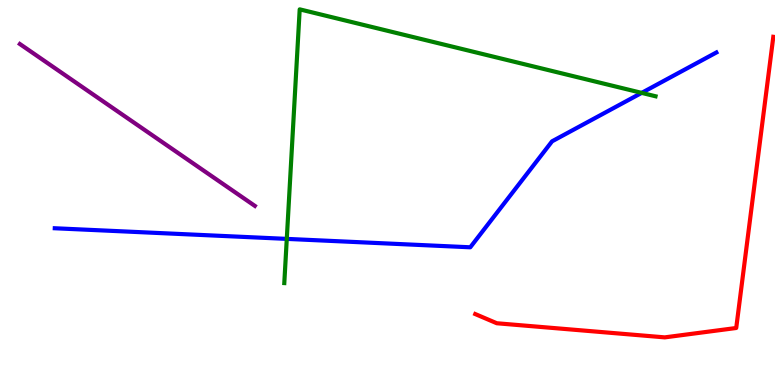[{'lines': ['blue', 'red'], 'intersections': []}, {'lines': ['green', 'red'], 'intersections': []}, {'lines': ['purple', 'red'], 'intersections': []}, {'lines': ['blue', 'green'], 'intersections': [{'x': 3.7, 'y': 3.8}, {'x': 8.28, 'y': 7.59}]}, {'lines': ['blue', 'purple'], 'intersections': []}, {'lines': ['green', 'purple'], 'intersections': []}]